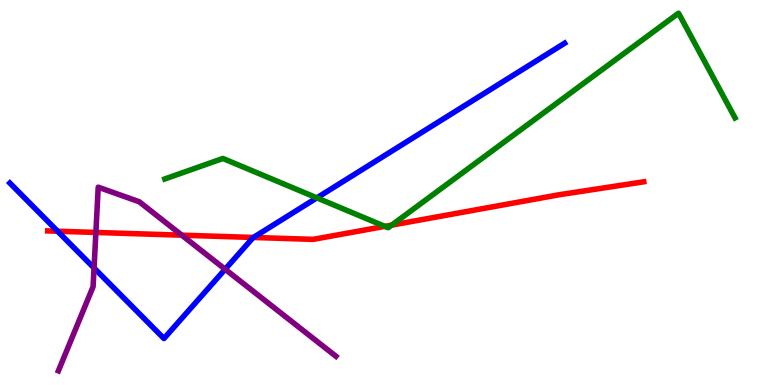[{'lines': ['blue', 'red'], 'intersections': [{'x': 0.743, 'y': 3.99}, {'x': 3.27, 'y': 3.83}]}, {'lines': ['green', 'red'], 'intersections': [{'x': 4.97, 'y': 4.12}, {'x': 5.05, 'y': 4.15}]}, {'lines': ['purple', 'red'], 'intersections': [{'x': 1.24, 'y': 3.96}, {'x': 2.35, 'y': 3.89}]}, {'lines': ['blue', 'green'], 'intersections': [{'x': 4.09, 'y': 4.86}]}, {'lines': ['blue', 'purple'], 'intersections': [{'x': 1.21, 'y': 3.04}, {'x': 2.91, 'y': 3.01}]}, {'lines': ['green', 'purple'], 'intersections': []}]